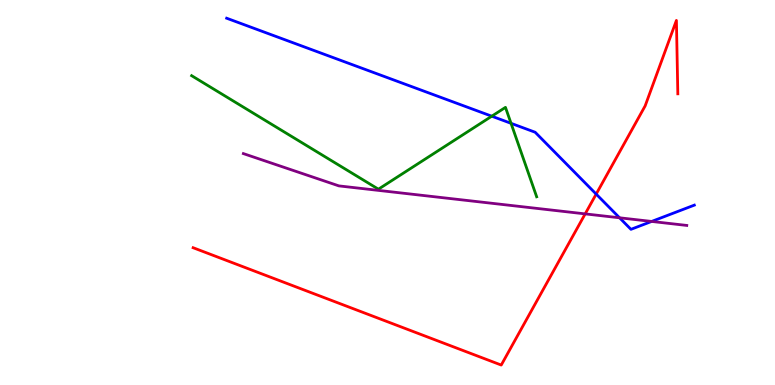[{'lines': ['blue', 'red'], 'intersections': [{'x': 7.69, 'y': 4.96}]}, {'lines': ['green', 'red'], 'intersections': []}, {'lines': ['purple', 'red'], 'intersections': [{'x': 7.55, 'y': 4.44}]}, {'lines': ['blue', 'green'], 'intersections': [{'x': 6.35, 'y': 6.98}, {'x': 6.59, 'y': 6.8}]}, {'lines': ['blue', 'purple'], 'intersections': [{'x': 7.99, 'y': 4.34}, {'x': 8.41, 'y': 4.25}]}, {'lines': ['green', 'purple'], 'intersections': []}]